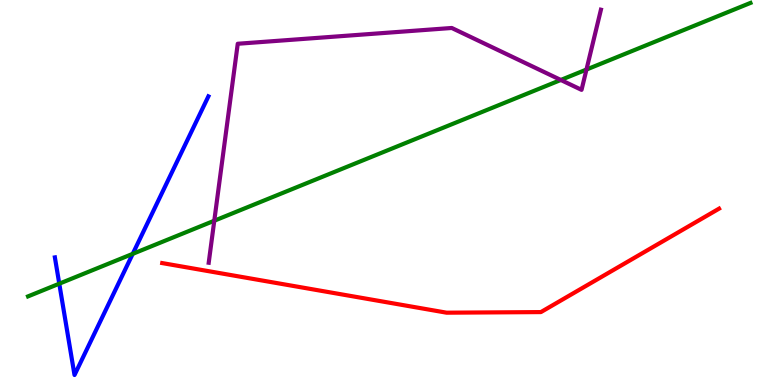[{'lines': ['blue', 'red'], 'intersections': []}, {'lines': ['green', 'red'], 'intersections': []}, {'lines': ['purple', 'red'], 'intersections': []}, {'lines': ['blue', 'green'], 'intersections': [{'x': 0.765, 'y': 2.63}, {'x': 1.71, 'y': 3.41}]}, {'lines': ['blue', 'purple'], 'intersections': []}, {'lines': ['green', 'purple'], 'intersections': [{'x': 2.76, 'y': 4.27}, {'x': 7.24, 'y': 7.92}, {'x': 7.57, 'y': 8.19}]}]